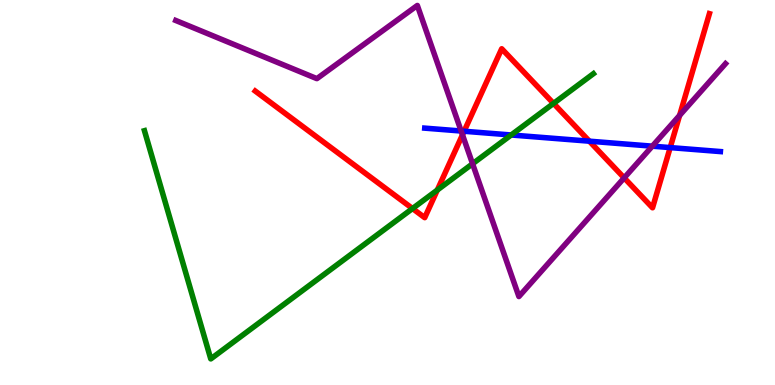[{'lines': ['blue', 'red'], 'intersections': [{'x': 5.99, 'y': 6.59}, {'x': 7.6, 'y': 6.33}, {'x': 8.65, 'y': 6.17}]}, {'lines': ['green', 'red'], 'intersections': [{'x': 5.32, 'y': 4.58}, {'x': 5.64, 'y': 5.06}, {'x': 7.14, 'y': 7.31}]}, {'lines': ['purple', 'red'], 'intersections': [{'x': 5.97, 'y': 6.5}, {'x': 8.05, 'y': 5.38}, {'x': 8.77, 'y': 7.0}]}, {'lines': ['blue', 'green'], 'intersections': [{'x': 6.6, 'y': 6.49}]}, {'lines': ['blue', 'purple'], 'intersections': [{'x': 5.95, 'y': 6.6}, {'x': 8.42, 'y': 6.2}]}, {'lines': ['green', 'purple'], 'intersections': [{'x': 6.1, 'y': 5.75}]}]